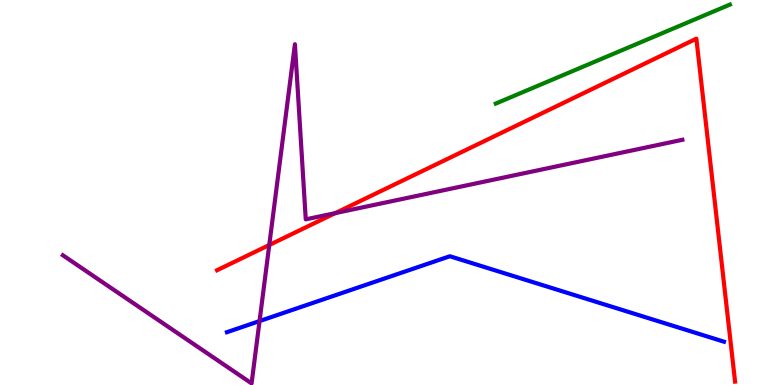[{'lines': ['blue', 'red'], 'intersections': []}, {'lines': ['green', 'red'], 'intersections': []}, {'lines': ['purple', 'red'], 'intersections': [{'x': 3.47, 'y': 3.64}, {'x': 4.33, 'y': 4.46}]}, {'lines': ['blue', 'green'], 'intersections': []}, {'lines': ['blue', 'purple'], 'intersections': [{'x': 3.35, 'y': 1.66}]}, {'lines': ['green', 'purple'], 'intersections': []}]